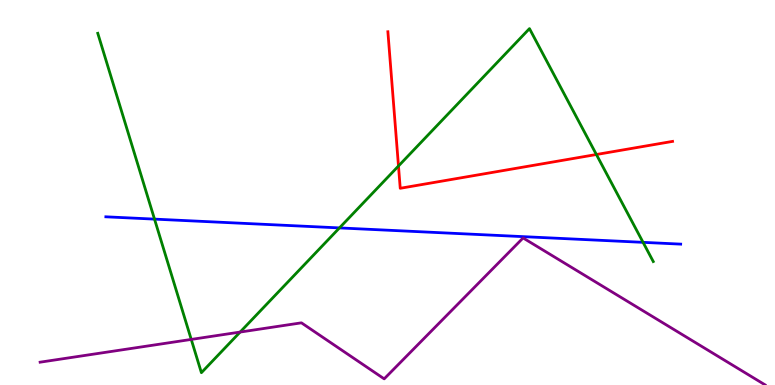[{'lines': ['blue', 'red'], 'intersections': []}, {'lines': ['green', 'red'], 'intersections': [{'x': 5.14, 'y': 5.69}, {'x': 7.7, 'y': 5.99}]}, {'lines': ['purple', 'red'], 'intersections': []}, {'lines': ['blue', 'green'], 'intersections': [{'x': 1.99, 'y': 4.31}, {'x': 4.38, 'y': 4.08}, {'x': 8.3, 'y': 3.71}]}, {'lines': ['blue', 'purple'], 'intersections': []}, {'lines': ['green', 'purple'], 'intersections': [{'x': 2.47, 'y': 1.18}, {'x': 3.1, 'y': 1.37}]}]